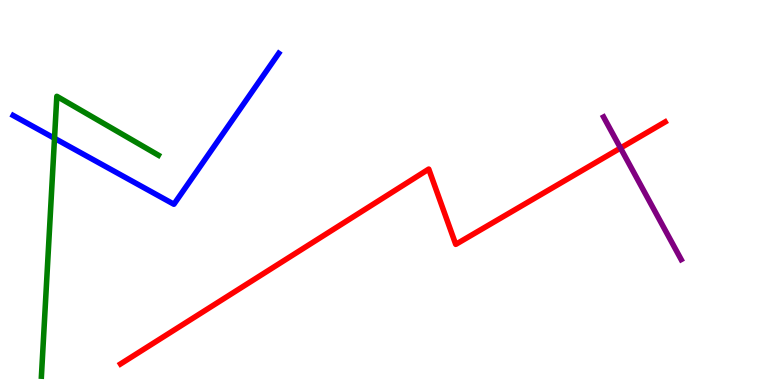[{'lines': ['blue', 'red'], 'intersections': []}, {'lines': ['green', 'red'], 'intersections': []}, {'lines': ['purple', 'red'], 'intersections': [{'x': 8.01, 'y': 6.15}]}, {'lines': ['blue', 'green'], 'intersections': [{'x': 0.703, 'y': 6.41}]}, {'lines': ['blue', 'purple'], 'intersections': []}, {'lines': ['green', 'purple'], 'intersections': []}]